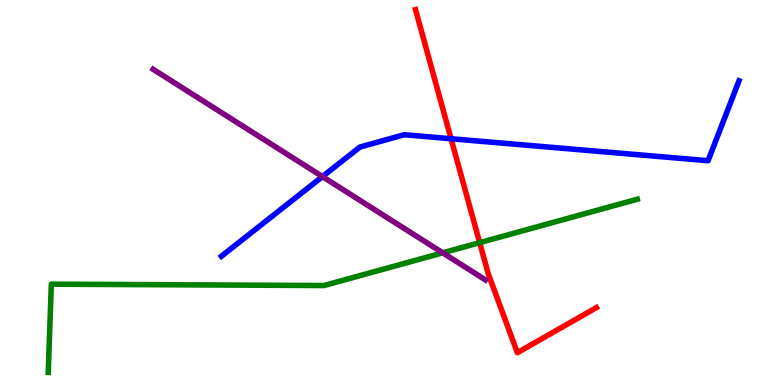[{'lines': ['blue', 'red'], 'intersections': [{'x': 5.82, 'y': 6.4}]}, {'lines': ['green', 'red'], 'intersections': [{'x': 6.19, 'y': 3.7}]}, {'lines': ['purple', 'red'], 'intersections': []}, {'lines': ['blue', 'green'], 'intersections': []}, {'lines': ['blue', 'purple'], 'intersections': [{'x': 4.16, 'y': 5.41}]}, {'lines': ['green', 'purple'], 'intersections': [{'x': 5.71, 'y': 3.43}]}]